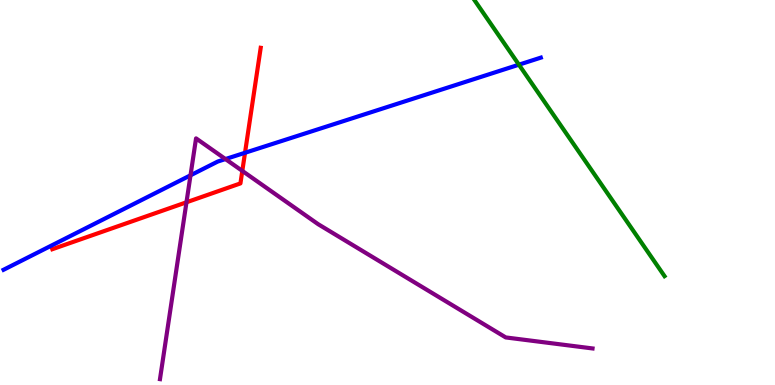[{'lines': ['blue', 'red'], 'intersections': [{'x': 3.16, 'y': 6.03}]}, {'lines': ['green', 'red'], 'intersections': []}, {'lines': ['purple', 'red'], 'intersections': [{'x': 2.41, 'y': 4.75}, {'x': 3.13, 'y': 5.56}]}, {'lines': ['blue', 'green'], 'intersections': [{'x': 6.7, 'y': 8.32}]}, {'lines': ['blue', 'purple'], 'intersections': [{'x': 2.46, 'y': 5.45}, {'x': 2.91, 'y': 5.87}]}, {'lines': ['green', 'purple'], 'intersections': []}]